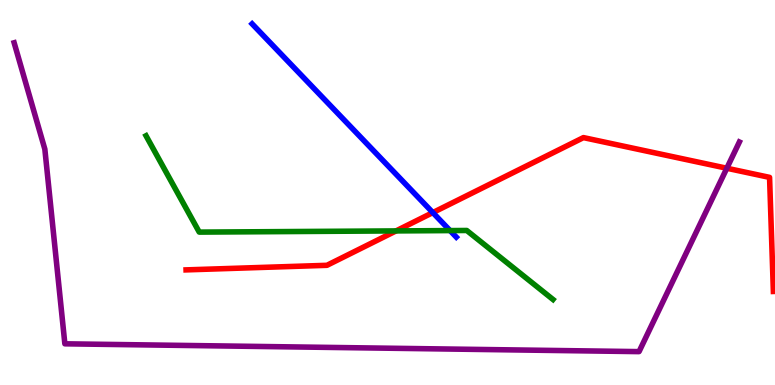[{'lines': ['blue', 'red'], 'intersections': [{'x': 5.58, 'y': 4.48}]}, {'lines': ['green', 'red'], 'intersections': [{'x': 5.11, 'y': 4.0}]}, {'lines': ['purple', 'red'], 'intersections': [{'x': 9.38, 'y': 5.63}]}, {'lines': ['blue', 'green'], 'intersections': [{'x': 5.81, 'y': 4.01}]}, {'lines': ['blue', 'purple'], 'intersections': []}, {'lines': ['green', 'purple'], 'intersections': []}]